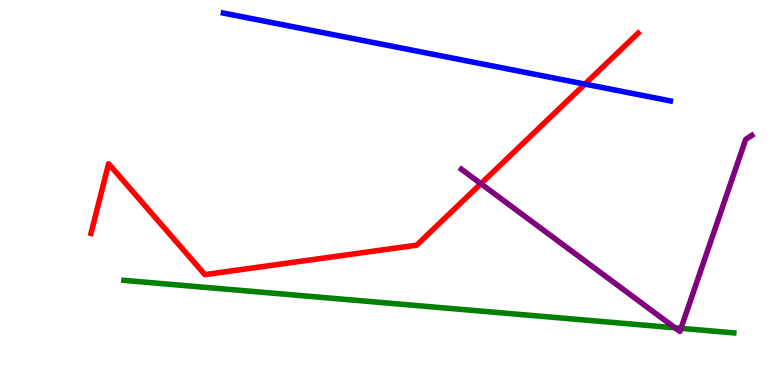[{'lines': ['blue', 'red'], 'intersections': [{'x': 7.55, 'y': 7.82}]}, {'lines': ['green', 'red'], 'intersections': []}, {'lines': ['purple', 'red'], 'intersections': [{'x': 6.2, 'y': 5.23}]}, {'lines': ['blue', 'green'], 'intersections': []}, {'lines': ['blue', 'purple'], 'intersections': []}, {'lines': ['green', 'purple'], 'intersections': [{'x': 8.71, 'y': 1.49}, {'x': 8.79, 'y': 1.47}]}]